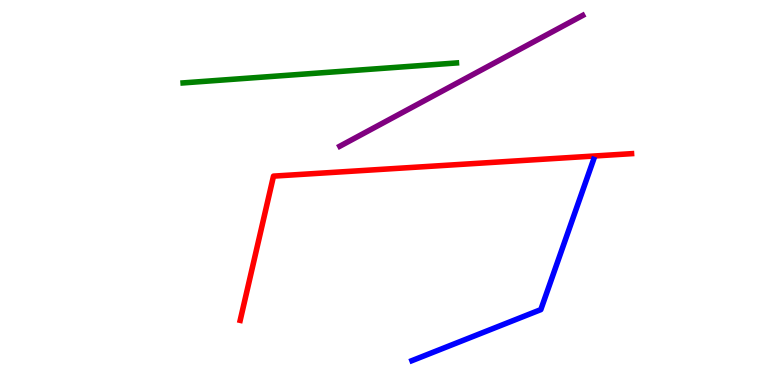[{'lines': ['blue', 'red'], 'intersections': []}, {'lines': ['green', 'red'], 'intersections': []}, {'lines': ['purple', 'red'], 'intersections': []}, {'lines': ['blue', 'green'], 'intersections': []}, {'lines': ['blue', 'purple'], 'intersections': []}, {'lines': ['green', 'purple'], 'intersections': []}]